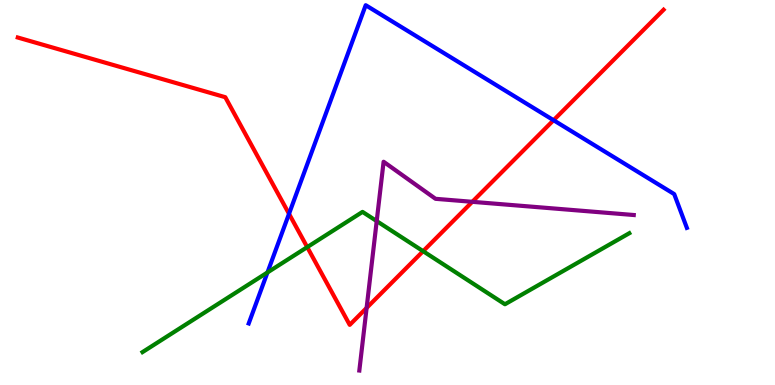[{'lines': ['blue', 'red'], 'intersections': [{'x': 3.73, 'y': 4.45}, {'x': 7.14, 'y': 6.88}]}, {'lines': ['green', 'red'], 'intersections': [{'x': 3.96, 'y': 3.58}, {'x': 5.46, 'y': 3.48}]}, {'lines': ['purple', 'red'], 'intersections': [{'x': 4.73, 'y': 2.0}, {'x': 6.09, 'y': 4.76}]}, {'lines': ['blue', 'green'], 'intersections': [{'x': 3.45, 'y': 2.92}]}, {'lines': ['blue', 'purple'], 'intersections': []}, {'lines': ['green', 'purple'], 'intersections': [{'x': 4.86, 'y': 4.26}]}]